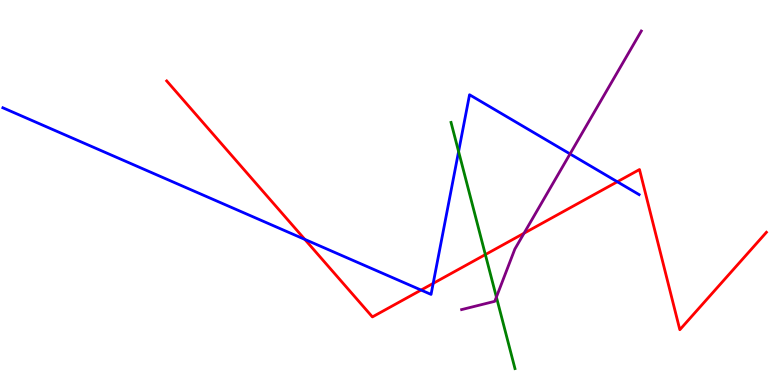[{'lines': ['blue', 'red'], 'intersections': [{'x': 3.93, 'y': 3.78}, {'x': 5.43, 'y': 2.47}, {'x': 5.59, 'y': 2.64}, {'x': 7.97, 'y': 5.28}]}, {'lines': ['green', 'red'], 'intersections': [{'x': 6.26, 'y': 3.39}]}, {'lines': ['purple', 'red'], 'intersections': [{'x': 6.76, 'y': 3.94}]}, {'lines': ['blue', 'green'], 'intersections': [{'x': 5.92, 'y': 6.06}]}, {'lines': ['blue', 'purple'], 'intersections': [{'x': 7.36, 'y': 6.0}]}, {'lines': ['green', 'purple'], 'intersections': [{'x': 6.41, 'y': 2.28}]}]